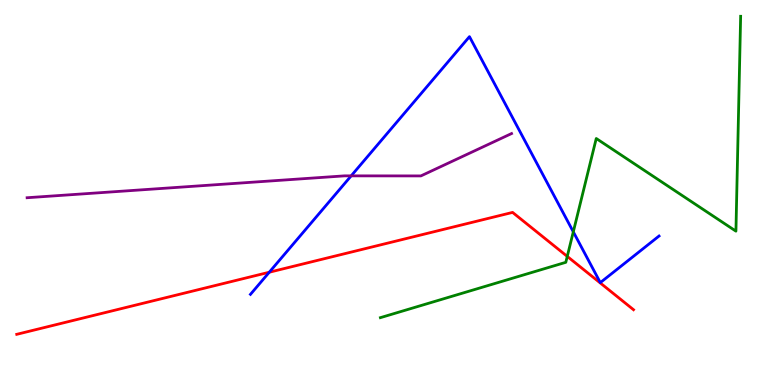[{'lines': ['blue', 'red'], 'intersections': [{'x': 3.47, 'y': 2.93}]}, {'lines': ['green', 'red'], 'intersections': [{'x': 7.32, 'y': 3.34}]}, {'lines': ['purple', 'red'], 'intersections': []}, {'lines': ['blue', 'green'], 'intersections': [{'x': 7.4, 'y': 3.98}]}, {'lines': ['blue', 'purple'], 'intersections': [{'x': 4.53, 'y': 5.43}]}, {'lines': ['green', 'purple'], 'intersections': []}]